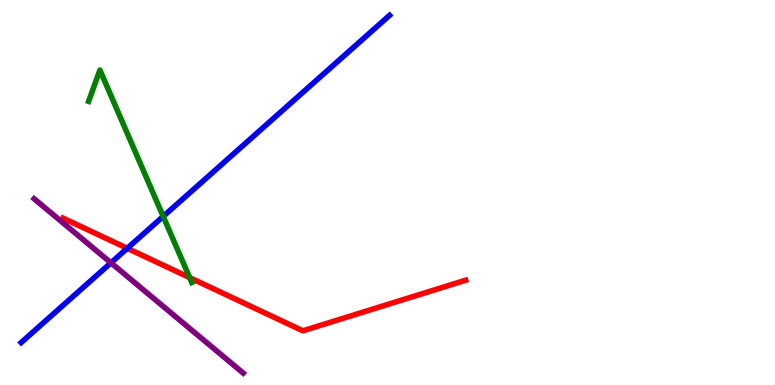[{'lines': ['blue', 'red'], 'intersections': [{'x': 1.64, 'y': 3.55}]}, {'lines': ['green', 'red'], 'intersections': [{'x': 2.45, 'y': 2.79}]}, {'lines': ['purple', 'red'], 'intersections': []}, {'lines': ['blue', 'green'], 'intersections': [{'x': 2.11, 'y': 4.38}]}, {'lines': ['blue', 'purple'], 'intersections': [{'x': 1.43, 'y': 3.17}]}, {'lines': ['green', 'purple'], 'intersections': []}]